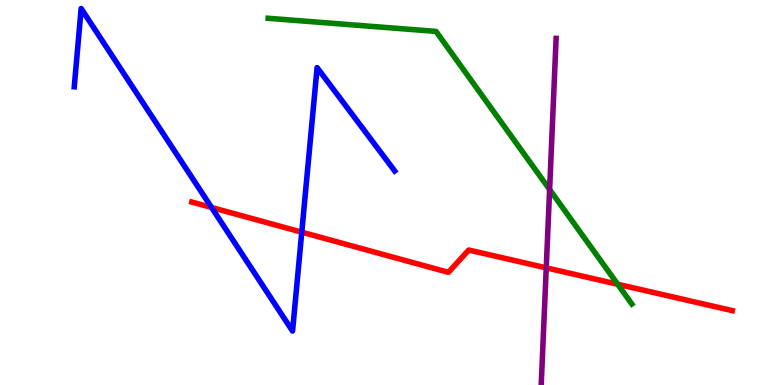[{'lines': ['blue', 'red'], 'intersections': [{'x': 2.73, 'y': 4.61}, {'x': 3.89, 'y': 3.97}]}, {'lines': ['green', 'red'], 'intersections': [{'x': 7.97, 'y': 2.62}]}, {'lines': ['purple', 'red'], 'intersections': [{'x': 7.05, 'y': 3.04}]}, {'lines': ['blue', 'green'], 'intersections': []}, {'lines': ['blue', 'purple'], 'intersections': []}, {'lines': ['green', 'purple'], 'intersections': [{'x': 7.09, 'y': 5.08}]}]